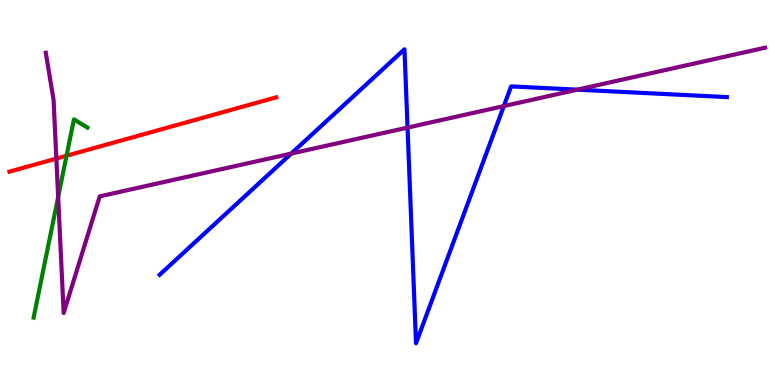[{'lines': ['blue', 'red'], 'intersections': []}, {'lines': ['green', 'red'], 'intersections': [{'x': 0.859, 'y': 5.95}]}, {'lines': ['purple', 'red'], 'intersections': [{'x': 0.727, 'y': 5.88}]}, {'lines': ['blue', 'green'], 'intersections': []}, {'lines': ['blue', 'purple'], 'intersections': [{'x': 3.76, 'y': 6.01}, {'x': 5.26, 'y': 6.69}, {'x': 6.5, 'y': 7.24}, {'x': 7.45, 'y': 7.67}]}, {'lines': ['green', 'purple'], 'intersections': [{'x': 0.751, 'y': 4.89}]}]